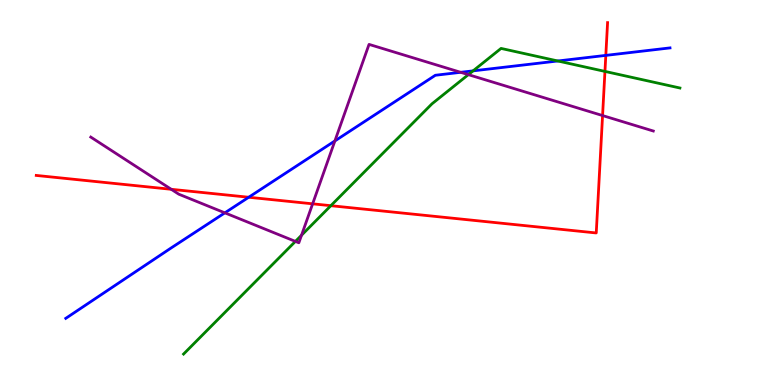[{'lines': ['blue', 'red'], 'intersections': [{'x': 3.21, 'y': 4.88}, {'x': 7.82, 'y': 8.56}]}, {'lines': ['green', 'red'], 'intersections': [{'x': 4.27, 'y': 4.66}, {'x': 7.81, 'y': 8.15}]}, {'lines': ['purple', 'red'], 'intersections': [{'x': 2.21, 'y': 5.08}, {'x': 4.03, 'y': 4.71}, {'x': 7.78, 'y': 7.0}]}, {'lines': ['blue', 'green'], 'intersections': [{'x': 6.1, 'y': 8.16}, {'x': 7.2, 'y': 8.42}]}, {'lines': ['blue', 'purple'], 'intersections': [{'x': 2.9, 'y': 4.47}, {'x': 4.32, 'y': 6.34}, {'x': 5.94, 'y': 8.12}]}, {'lines': ['green', 'purple'], 'intersections': [{'x': 3.81, 'y': 3.73}, {'x': 3.89, 'y': 3.89}, {'x': 6.04, 'y': 8.06}]}]